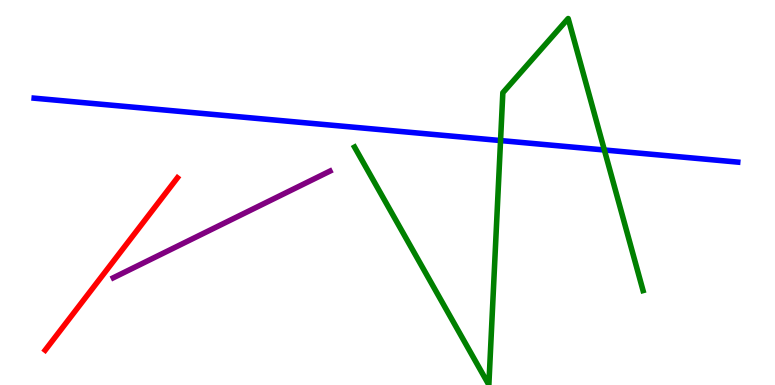[{'lines': ['blue', 'red'], 'intersections': []}, {'lines': ['green', 'red'], 'intersections': []}, {'lines': ['purple', 'red'], 'intersections': []}, {'lines': ['blue', 'green'], 'intersections': [{'x': 6.46, 'y': 6.35}, {'x': 7.8, 'y': 6.1}]}, {'lines': ['blue', 'purple'], 'intersections': []}, {'lines': ['green', 'purple'], 'intersections': []}]